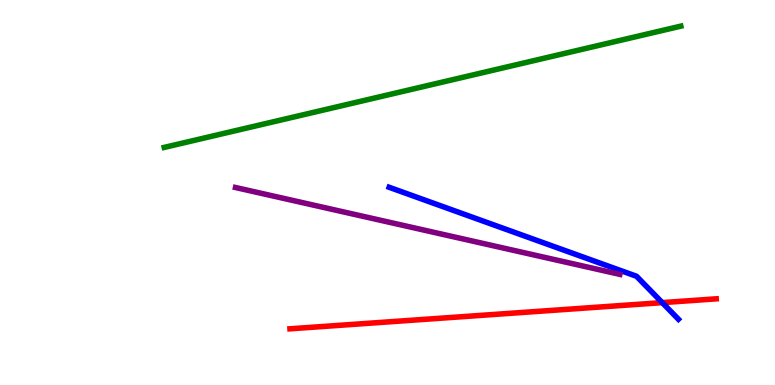[{'lines': ['blue', 'red'], 'intersections': [{'x': 8.54, 'y': 2.14}]}, {'lines': ['green', 'red'], 'intersections': []}, {'lines': ['purple', 'red'], 'intersections': []}, {'lines': ['blue', 'green'], 'intersections': []}, {'lines': ['blue', 'purple'], 'intersections': []}, {'lines': ['green', 'purple'], 'intersections': []}]